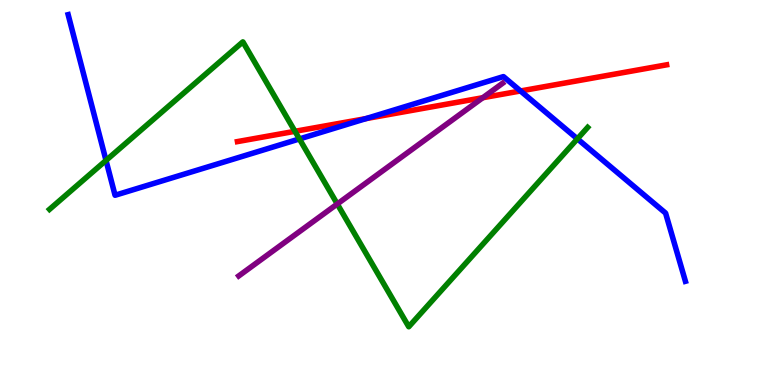[{'lines': ['blue', 'red'], 'intersections': [{'x': 4.72, 'y': 6.92}, {'x': 6.72, 'y': 7.64}]}, {'lines': ['green', 'red'], 'intersections': [{'x': 3.81, 'y': 6.59}]}, {'lines': ['purple', 'red'], 'intersections': [{'x': 6.23, 'y': 7.46}]}, {'lines': ['blue', 'green'], 'intersections': [{'x': 1.37, 'y': 5.83}, {'x': 3.86, 'y': 6.39}, {'x': 7.45, 'y': 6.39}]}, {'lines': ['blue', 'purple'], 'intersections': []}, {'lines': ['green', 'purple'], 'intersections': [{'x': 4.35, 'y': 4.7}]}]